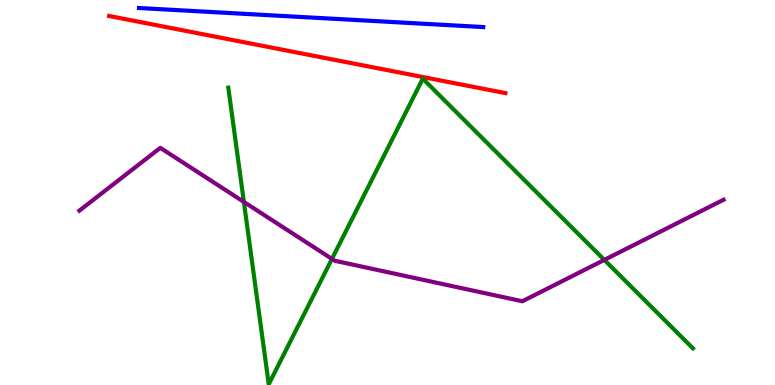[{'lines': ['blue', 'red'], 'intersections': []}, {'lines': ['green', 'red'], 'intersections': []}, {'lines': ['purple', 'red'], 'intersections': []}, {'lines': ['blue', 'green'], 'intersections': []}, {'lines': ['blue', 'purple'], 'intersections': []}, {'lines': ['green', 'purple'], 'intersections': [{'x': 3.15, 'y': 4.76}, {'x': 4.28, 'y': 3.28}, {'x': 7.8, 'y': 3.25}]}]